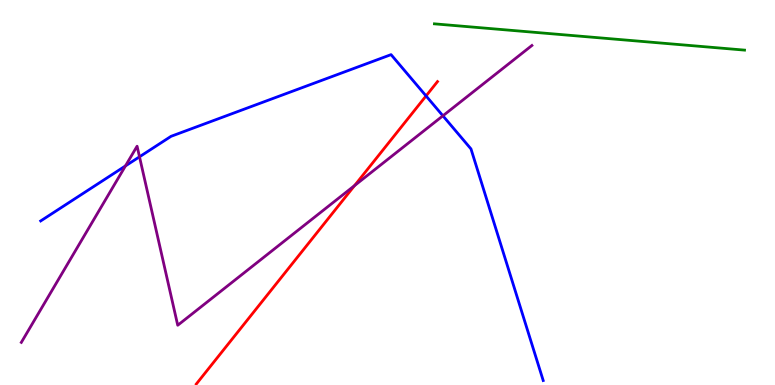[{'lines': ['blue', 'red'], 'intersections': [{'x': 5.5, 'y': 7.51}]}, {'lines': ['green', 'red'], 'intersections': []}, {'lines': ['purple', 'red'], 'intersections': [{'x': 4.58, 'y': 5.18}]}, {'lines': ['blue', 'green'], 'intersections': []}, {'lines': ['blue', 'purple'], 'intersections': [{'x': 1.62, 'y': 5.69}, {'x': 1.8, 'y': 5.93}, {'x': 5.71, 'y': 6.99}]}, {'lines': ['green', 'purple'], 'intersections': []}]